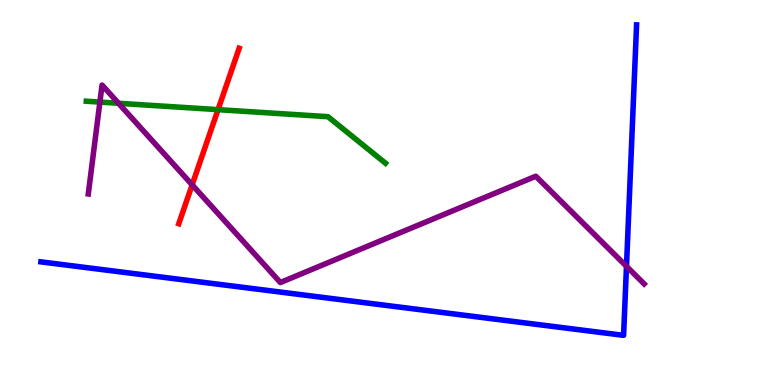[{'lines': ['blue', 'red'], 'intersections': []}, {'lines': ['green', 'red'], 'intersections': [{'x': 2.81, 'y': 7.15}]}, {'lines': ['purple', 'red'], 'intersections': [{'x': 2.48, 'y': 5.2}]}, {'lines': ['blue', 'green'], 'intersections': []}, {'lines': ['blue', 'purple'], 'intersections': [{'x': 8.08, 'y': 3.08}]}, {'lines': ['green', 'purple'], 'intersections': [{'x': 1.29, 'y': 7.35}, {'x': 1.53, 'y': 7.32}]}]